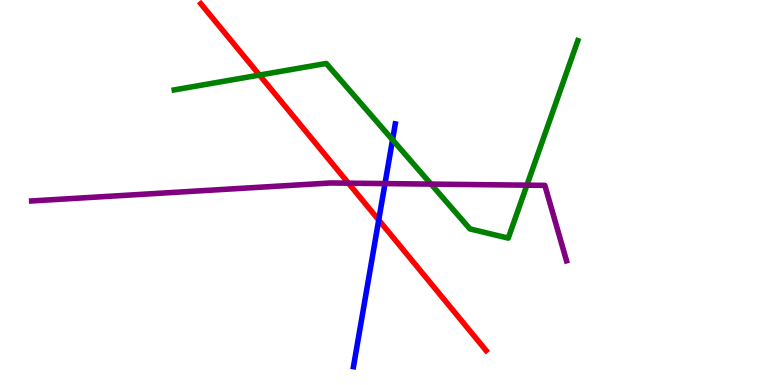[{'lines': ['blue', 'red'], 'intersections': [{'x': 4.89, 'y': 4.29}]}, {'lines': ['green', 'red'], 'intersections': [{'x': 3.35, 'y': 8.05}]}, {'lines': ['purple', 'red'], 'intersections': [{'x': 4.5, 'y': 5.24}]}, {'lines': ['blue', 'green'], 'intersections': [{'x': 5.07, 'y': 6.37}]}, {'lines': ['blue', 'purple'], 'intersections': [{'x': 4.97, 'y': 5.23}]}, {'lines': ['green', 'purple'], 'intersections': [{'x': 5.56, 'y': 5.22}, {'x': 6.8, 'y': 5.19}]}]